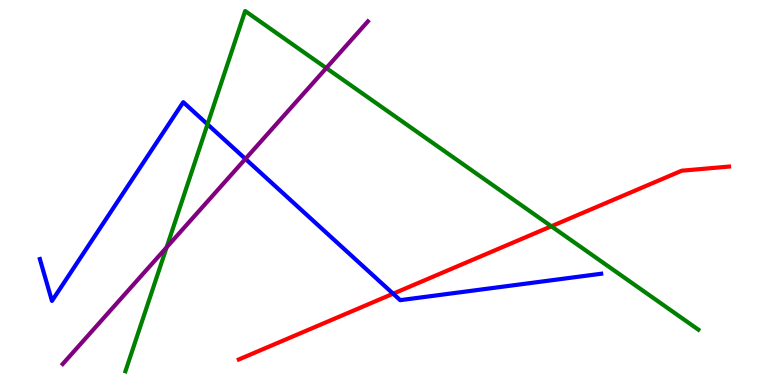[{'lines': ['blue', 'red'], 'intersections': [{'x': 5.07, 'y': 2.37}]}, {'lines': ['green', 'red'], 'intersections': [{'x': 7.11, 'y': 4.12}]}, {'lines': ['purple', 'red'], 'intersections': []}, {'lines': ['blue', 'green'], 'intersections': [{'x': 2.68, 'y': 6.77}]}, {'lines': ['blue', 'purple'], 'intersections': [{'x': 3.17, 'y': 5.87}]}, {'lines': ['green', 'purple'], 'intersections': [{'x': 2.15, 'y': 3.58}, {'x': 4.21, 'y': 8.23}]}]